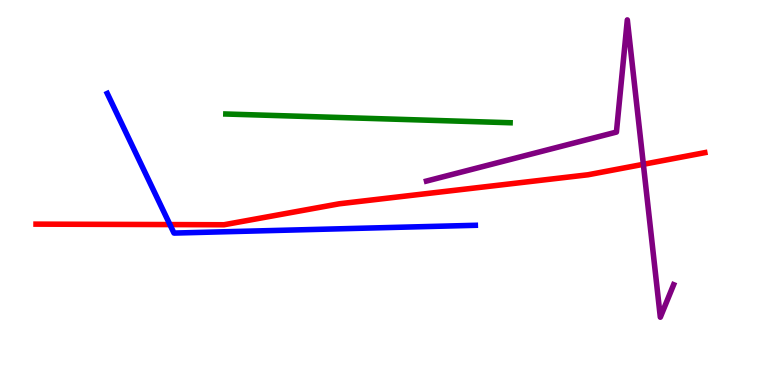[{'lines': ['blue', 'red'], 'intersections': [{'x': 2.19, 'y': 4.17}]}, {'lines': ['green', 'red'], 'intersections': []}, {'lines': ['purple', 'red'], 'intersections': [{'x': 8.3, 'y': 5.73}]}, {'lines': ['blue', 'green'], 'intersections': []}, {'lines': ['blue', 'purple'], 'intersections': []}, {'lines': ['green', 'purple'], 'intersections': []}]